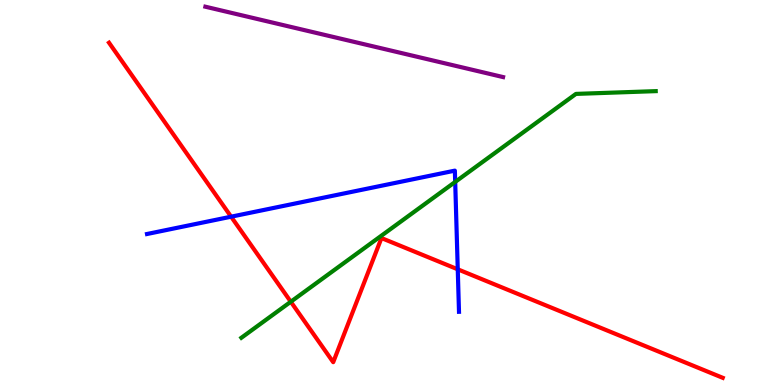[{'lines': ['blue', 'red'], 'intersections': [{'x': 2.98, 'y': 4.37}, {'x': 5.91, 'y': 3.01}]}, {'lines': ['green', 'red'], 'intersections': [{'x': 3.75, 'y': 2.16}]}, {'lines': ['purple', 'red'], 'intersections': []}, {'lines': ['blue', 'green'], 'intersections': [{'x': 5.87, 'y': 5.27}]}, {'lines': ['blue', 'purple'], 'intersections': []}, {'lines': ['green', 'purple'], 'intersections': []}]